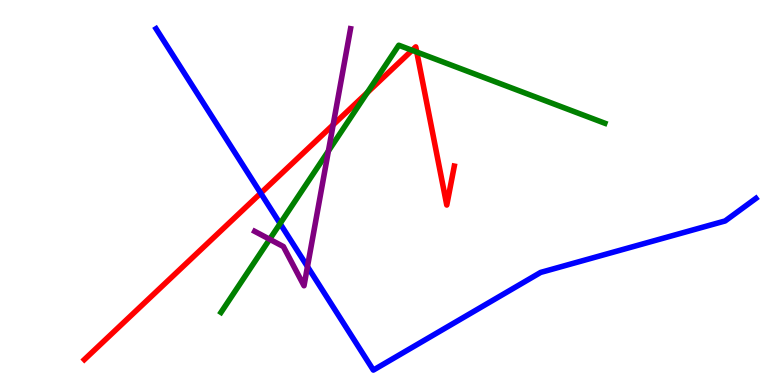[{'lines': ['blue', 'red'], 'intersections': [{'x': 3.36, 'y': 4.98}]}, {'lines': ['green', 'red'], 'intersections': [{'x': 4.74, 'y': 7.59}, {'x': 5.32, 'y': 8.69}, {'x': 5.38, 'y': 8.65}]}, {'lines': ['purple', 'red'], 'intersections': [{'x': 4.3, 'y': 6.76}]}, {'lines': ['blue', 'green'], 'intersections': [{'x': 3.61, 'y': 4.19}]}, {'lines': ['blue', 'purple'], 'intersections': [{'x': 3.97, 'y': 3.08}]}, {'lines': ['green', 'purple'], 'intersections': [{'x': 3.48, 'y': 3.79}, {'x': 4.24, 'y': 6.08}]}]